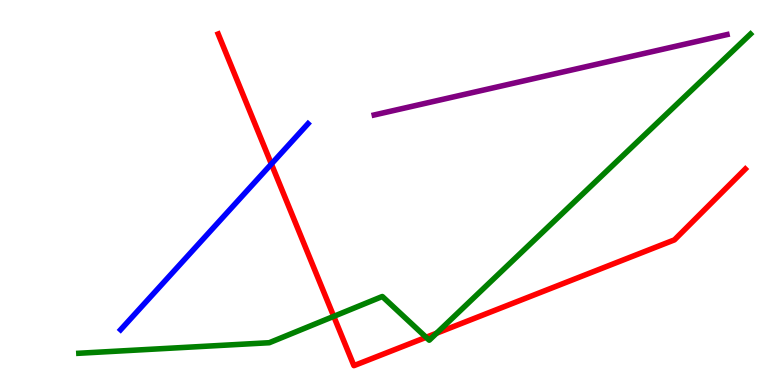[{'lines': ['blue', 'red'], 'intersections': [{'x': 3.5, 'y': 5.74}]}, {'lines': ['green', 'red'], 'intersections': [{'x': 4.31, 'y': 1.78}, {'x': 5.5, 'y': 1.24}, {'x': 5.63, 'y': 1.35}]}, {'lines': ['purple', 'red'], 'intersections': []}, {'lines': ['blue', 'green'], 'intersections': []}, {'lines': ['blue', 'purple'], 'intersections': []}, {'lines': ['green', 'purple'], 'intersections': []}]